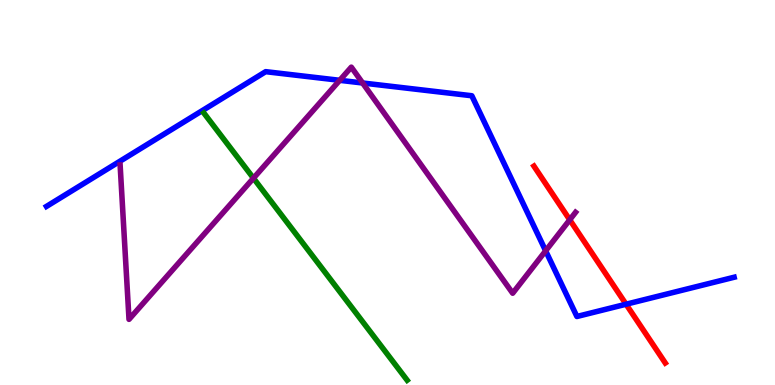[{'lines': ['blue', 'red'], 'intersections': [{'x': 8.08, 'y': 2.1}]}, {'lines': ['green', 'red'], 'intersections': []}, {'lines': ['purple', 'red'], 'intersections': [{'x': 7.35, 'y': 4.29}]}, {'lines': ['blue', 'green'], 'intersections': []}, {'lines': ['blue', 'purple'], 'intersections': [{'x': 4.38, 'y': 7.91}, {'x': 4.68, 'y': 7.84}, {'x': 7.04, 'y': 3.49}]}, {'lines': ['green', 'purple'], 'intersections': [{'x': 3.27, 'y': 5.37}]}]